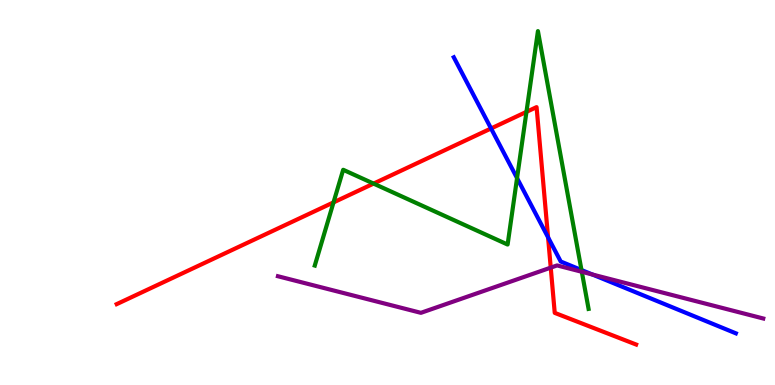[{'lines': ['blue', 'red'], 'intersections': [{'x': 6.34, 'y': 6.66}, {'x': 7.07, 'y': 3.84}]}, {'lines': ['green', 'red'], 'intersections': [{'x': 4.3, 'y': 4.74}, {'x': 4.82, 'y': 5.23}, {'x': 6.79, 'y': 7.09}]}, {'lines': ['purple', 'red'], 'intersections': [{'x': 7.11, 'y': 3.05}]}, {'lines': ['blue', 'green'], 'intersections': [{'x': 6.67, 'y': 5.37}, {'x': 7.5, 'y': 2.99}]}, {'lines': ['blue', 'purple'], 'intersections': [{'x': 7.64, 'y': 2.87}]}, {'lines': ['green', 'purple'], 'intersections': [{'x': 7.51, 'y': 2.94}]}]